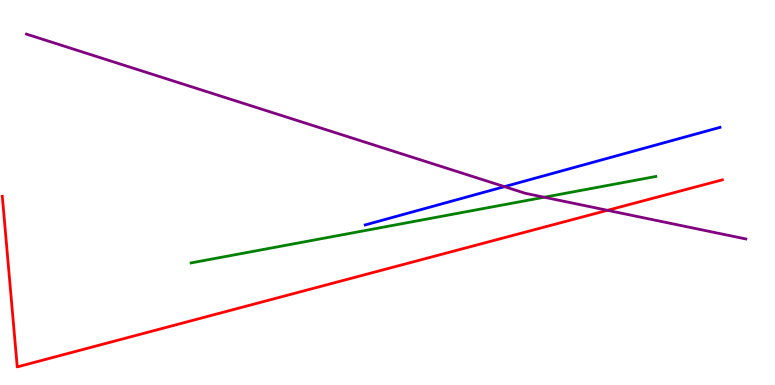[{'lines': ['blue', 'red'], 'intersections': []}, {'lines': ['green', 'red'], 'intersections': []}, {'lines': ['purple', 'red'], 'intersections': [{'x': 7.84, 'y': 4.54}]}, {'lines': ['blue', 'green'], 'intersections': []}, {'lines': ['blue', 'purple'], 'intersections': [{'x': 6.51, 'y': 5.15}]}, {'lines': ['green', 'purple'], 'intersections': [{'x': 7.02, 'y': 4.88}]}]